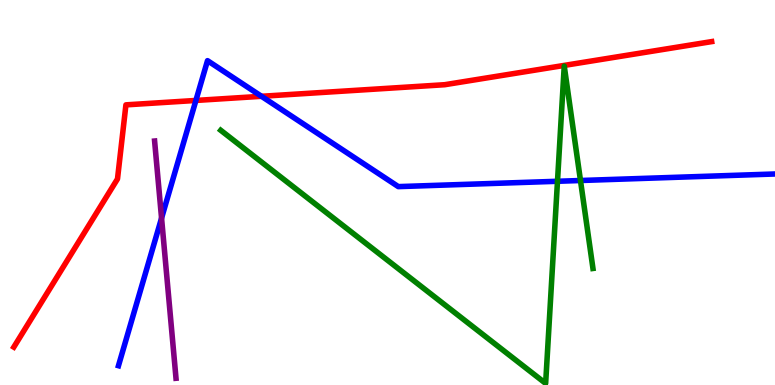[{'lines': ['blue', 'red'], 'intersections': [{'x': 2.53, 'y': 7.39}, {'x': 3.37, 'y': 7.5}]}, {'lines': ['green', 'red'], 'intersections': []}, {'lines': ['purple', 'red'], 'intersections': []}, {'lines': ['blue', 'green'], 'intersections': [{'x': 7.19, 'y': 5.29}, {'x': 7.49, 'y': 5.31}]}, {'lines': ['blue', 'purple'], 'intersections': [{'x': 2.08, 'y': 4.33}]}, {'lines': ['green', 'purple'], 'intersections': []}]